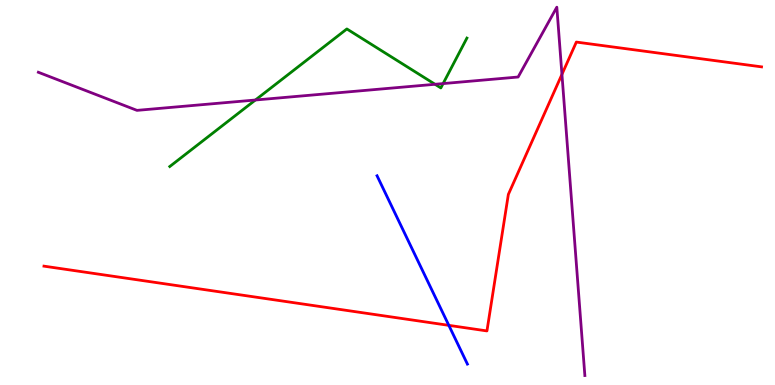[{'lines': ['blue', 'red'], 'intersections': [{'x': 5.79, 'y': 1.55}]}, {'lines': ['green', 'red'], 'intersections': []}, {'lines': ['purple', 'red'], 'intersections': [{'x': 7.25, 'y': 8.07}]}, {'lines': ['blue', 'green'], 'intersections': []}, {'lines': ['blue', 'purple'], 'intersections': []}, {'lines': ['green', 'purple'], 'intersections': [{'x': 3.3, 'y': 7.4}, {'x': 5.61, 'y': 7.81}, {'x': 5.72, 'y': 7.83}]}]